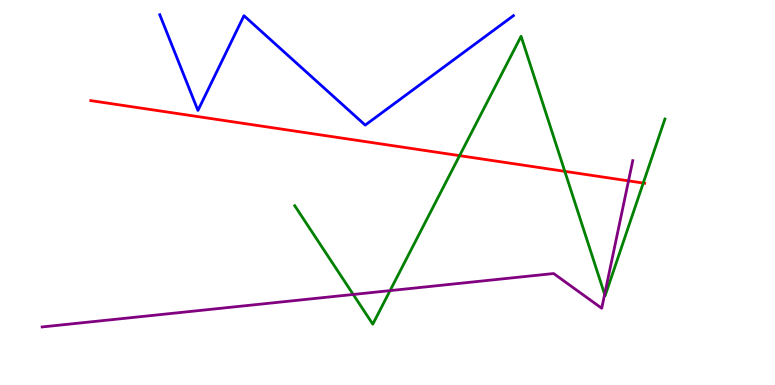[{'lines': ['blue', 'red'], 'intersections': []}, {'lines': ['green', 'red'], 'intersections': [{'x': 5.93, 'y': 5.96}, {'x': 7.29, 'y': 5.55}, {'x': 8.3, 'y': 5.25}]}, {'lines': ['purple', 'red'], 'intersections': [{'x': 8.11, 'y': 5.3}]}, {'lines': ['blue', 'green'], 'intersections': []}, {'lines': ['blue', 'purple'], 'intersections': []}, {'lines': ['green', 'purple'], 'intersections': [{'x': 4.56, 'y': 2.35}, {'x': 5.03, 'y': 2.45}, {'x': 7.8, 'y': 2.35}]}]